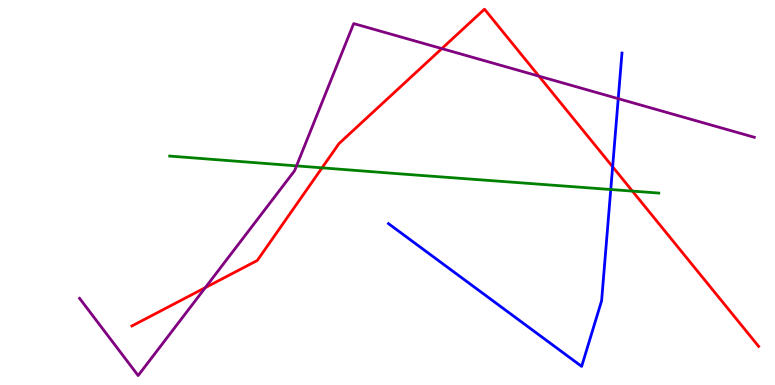[{'lines': ['blue', 'red'], 'intersections': [{'x': 7.9, 'y': 5.67}]}, {'lines': ['green', 'red'], 'intersections': [{'x': 4.16, 'y': 5.64}, {'x': 8.16, 'y': 5.04}]}, {'lines': ['purple', 'red'], 'intersections': [{'x': 2.65, 'y': 2.53}, {'x': 5.7, 'y': 8.74}, {'x': 6.95, 'y': 8.02}]}, {'lines': ['blue', 'green'], 'intersections': [{'x': 7.88, 'y': 5.08}]}, {'lines': ['blue', 'purple'], 'intersections': [{'x': 7.98, 'y': 7.44}]}, {'lines': ['green', 'purple'], 'intersections': [{'x': 3.83, 'y': 5.69}]}]